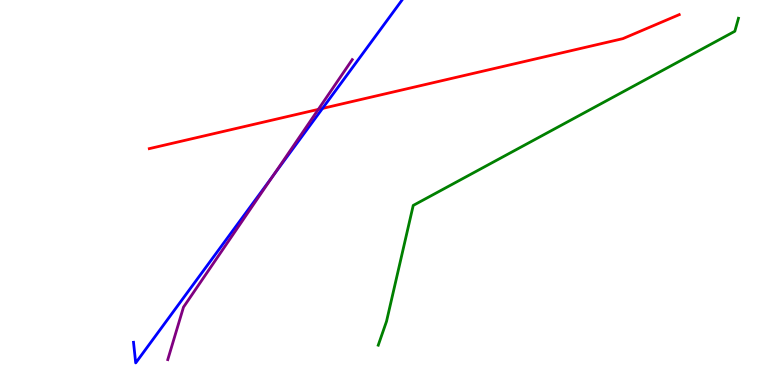[{'lines': ['blue', 'red'], 'intersections': [{'x': 4.16, 'y': 7.18}]}, {'lines': ['green', 'red'], 'intersections': []}, {'lines': ['purple', 'red'], 'intersections': [{'x': 4.11, 'y': 7.16}]}, {'lines': ['blue', 'green'], 'intersections': []}, {'lines': ['blue', 'purple'], 'intersections': [{'x': 3.52, 'y': 5.43}]}, {'lines': ['green', 'purple'], 'intersections': []}]